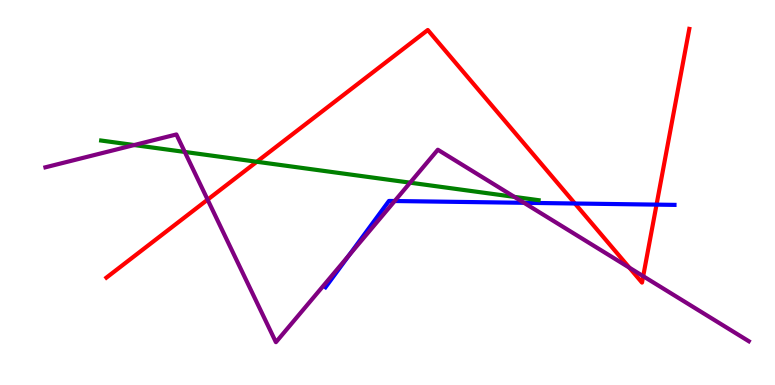[{'lines': ['blue', 'red'], 'intersections': [{'x': 7.42, 'y': 4.71}, {'x': 8.47, 'y': 4.68}]}, {'lines': ['green', 'red'], 'intersections': [{'x': 3.31, 'y': 5.8}]}, {'lines': ['purple', 'red'], 'intersections': [{'x': 2.68, 'y': 4.81}, {'x': 8.12, 'y': 3.05}, {'x': 8.3, 'y': 2.83}]}, {'lines': ['blue', 'green'], 'intersections': []}, {'lines': ['blue', 'purple'], 'intersections': [{'x': 4.5, 'y': 3.36}, {'x': 5.09, 'y': 4.78}, {'x': 6.76, 'y': 4.73}]}, {'lines': ['green', 'purple'], 'intersections': [{'x': 1.73, 'y': 6.23}, {'x': 2.38, 'y': 6.05}, {'x': 5.29, 'y': 5.26}, {'x': 6.64, 'y': 4.89}]}]